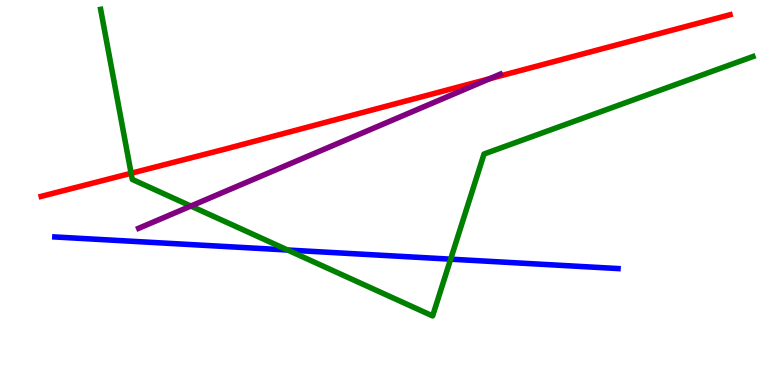[{'lines': ['blue', 'red'], 'intersections': []}, {'lines': ['green', 'red'], 'intersections': [{'x': 1.69, 'y': 5.5}]}, {'lines': ['purple', 'red'], 'intersections': [{'x': 6.32, 'y': 7.96}]}, {'lines': ['blue', 'green'], 'intersections': [{'x': 3.71, 'y': 3.51}, {'x': 5.81, 'y': 3.27}]}, {'lines': ['blue', 'purple'], 'intersections': []}, {'lines': ['green', 'purple'], 'intersections': [{'x': 2.46, 'y': 4.65}]}]